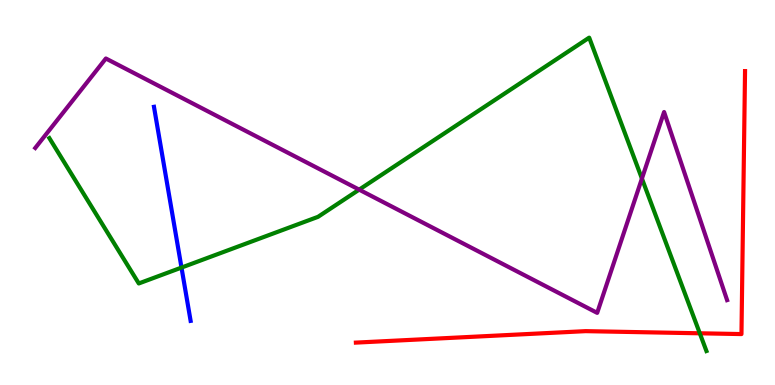[{'lines': ['blue', 'red'], 'intersections': []}, {'lines': ['green', 'red'], 'intersections': [{'x': 9.03, 'y': 1.34}]}, {'lines': ['purple', 'red'], 'intersections': []}, {'lines': ['blue', 'green'], 'intersections': [{'x': 2.34, 'y': 3.05}]}, {'lines': ['blue', 'purple'], 'intersections': []}, {'lines': ['green', 'purple'], 'intersections': [{'x': 4.63, 'y': 5.07}, {'x': 8.28, 'y': 5.36}]}]